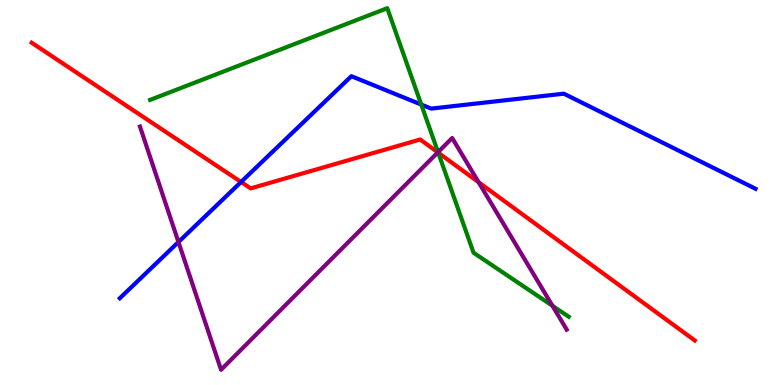[{'lines': ['blue', 'red'], 'intersections': [{'x': 3.11, 'y': 5.27}]}, {'lines': ['green', 'red'], 'intersections': [{'x': 5.65, 'y': 6.03}]}, {'lines': ['purple', 'red'], 'intersections': [{'x': 5.65, 'y': 6.04}, {'x': 6.18, 'y': 5.27}]}, {'lines': ['blue', 'green'], 'intersections': [{'x': 5.44, 'y': 7.28}]}, {'lines': ['blue', 'purple'], 'intersections': [{'x': 2.3, 'y': 3.71}]}, {'lines': ['green', 'purple'], 'intersections': [{'x': 5.65, 'y': 6.05}, {'x': 7.13, 'y': 2.06}]}]